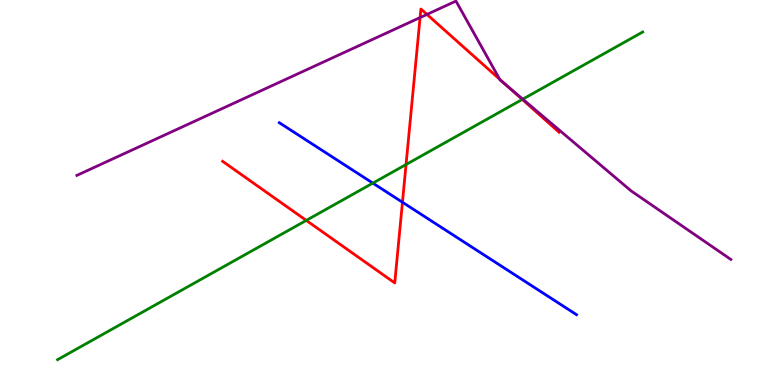[{'lines': ['blue', 'red'], 'intersections': [{'x': 5.19, 'y': 4.75}]}, {'lines': ['green', 'red'], 'intersections': [{'x': 3.95, 'y': 4.28}, {'x': 5.24, 'y': 5.73}, {'x': 6.74, 'y': 7.42}]}, {'lines': ['purple', 'red'], 'intersections': [{'x': 5.42, 'y': 9.54}, {'x': 5.51, 'y': 9.63}, {'x': 6.45, 'y': 7.94}, {'x': 6.56, 'y': 7.75}]}, {'lines': ['blue', 'green'], 'intersections': [{'x': 4.81, 'y': 5.24}]}, {'lines': ['blue', 'purple'], 'intersections': []}, {'lines': ['green', 'purple'], 'intersections': [{'x': 6.75, 'y': 7.42}]}]